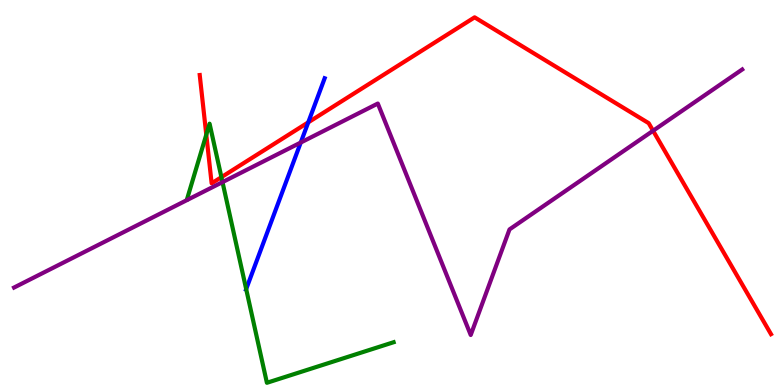[{'lines': ['blue', 'red'], 'intersections': [{'x': 3.98, 'y': 6.82}]}, {'lines': ['green', 'red'], 'intersections': [{'x': 2.66, 'y': 6.5}, {'x': 2.86, 'y': 5.4}]}, {'lines': ['purple', 'red'], 'intersections': [{'x': 8.43, 'y': 6.6}]}, {'lines': ['blue', 'green'], 'intersections': [{'x': 3.18, 'y': 2.49}]}, {'lines': ['blue', 'purple'], 'intersections': [{'x': 3.88, 'y': 6.3}]}, {'lines': ['green', 'purple'], 'intersections': [{'x': 2.87, 'y': 5.27}]}]